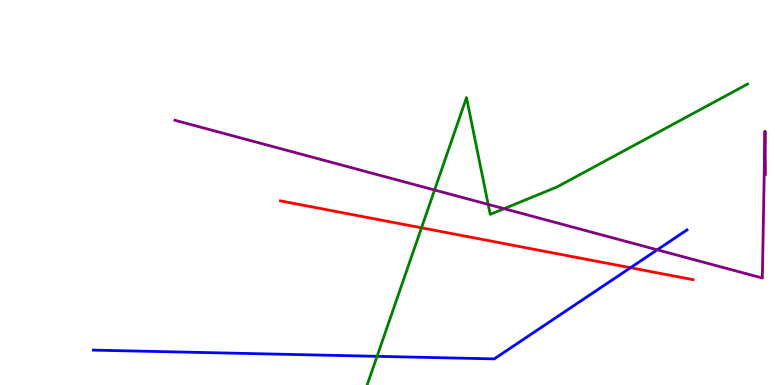[{'lines': ['blue', 'red'], 'intersections': [{'x': 8.14, 'y': 3.05}]}, {'lines': ['green', 'red'], 'intersections': [{'x': 5.44, 'y': 4.08}]}, {'lines': ['purple', 'red'], 'intersections': []}, {'lines': ['blue', 'green'], 'intersections': [{'x': 4.87, 'y': 0.745}]}, {'lines': ['blue', 'purple'], 'intersections': [{'x': 8.48, 'y': 3.51}]}, {'lines': ['green', 'purple'], 'intersections': [{'x': 5.61, 'y': 5.06}, {'x': 6.3, 'y': 4.69}, {'x': 6.5, 'y': 4.58}]}]